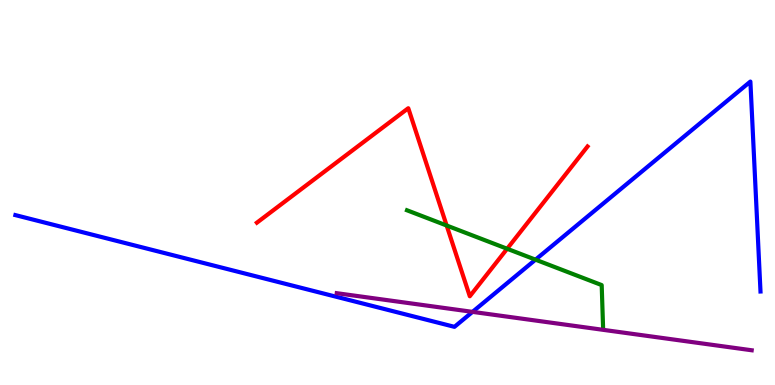[{'lines': ['blue', 'red'], 'intersections': []}, {'lines': ['green', 'red'], 'intersections': [{'x': 5.76, 'y': 4.14}, {'x': 6.54, 'y': 3.54}]}, {'lines': ['purple', 'red'], 'intersections': []}, {'lines': ['blue', 'green'], 'intersections': [{'x': 6.91, 'y': 3.26}]}, {'lines': ['blue', 'purple'], 'intersections': [{'x': 6.1, 'y': 1.9}]}, {'lines': ['green', 'purple'], 'intersections': []}]